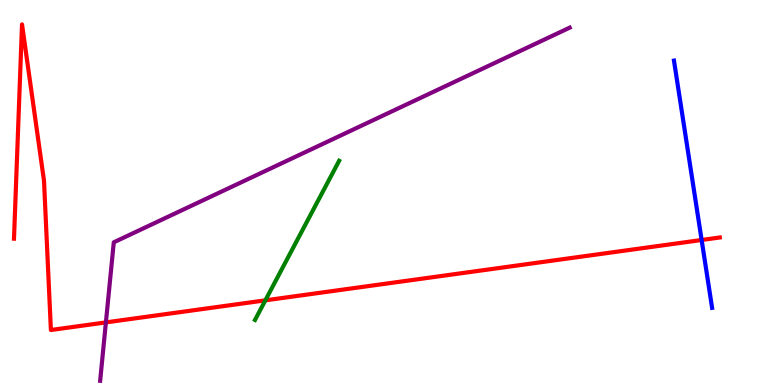[{'lines': ['blue', 'red'], 'intersections': [{'x': 9.05, 'y': 3.77}]}, {'lines': ['green', 'red'], 'intersections': [{'x': 3.42, 'y': 2.2}]}, {'lines': ['purple', 'red'], 'intersections': [{'x': 1.37, 'y': 1.63}]}, {'lines': ['blue', 'green'], 'intersections': []}, {'lines': ['blue', 'purple'], 'intersections': []}, {'lines': ['green', 'purple'], 'intersections': []}]